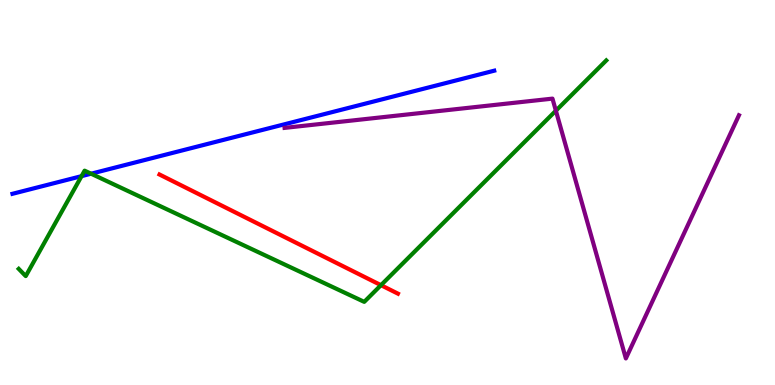[{'lines': ['blue', 'red'], 'intersections': []}, {'lines': ['green', 'red'], 'intersections': [{'x': 4.92, 'y': 2.59}]}, {'lines': ['purple', 'red'], 'intersections': []}, {'lines': ['blue', 'green'], 'intersections': [{'x': 1.05, 'y': 5.42}, {'x': 1.18, 'y': 5.49}]}, {'lines': ['blue', 'purple'], 'intersections': []}, {'lines': ['green', 'purple'], 'intersections': [{'x': 7.17, 'y': 7.12}]}]